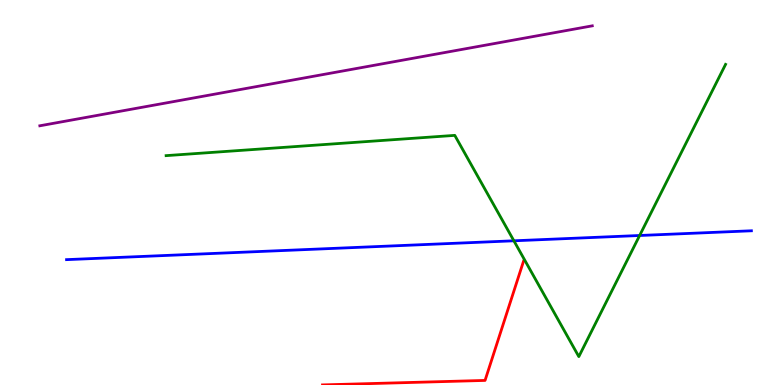[{'lines': ['blue', 'red'], 'intersections': []}, {'lines': ['green', 'red'], 'intersections': []}, {'lines': ['purple', 'red'], 'intersections': []}, {'lines': ['blue', 'green'], 'intersections': [{'x': 6.63, 'y': 3.75}, {'x': 8.25, 'y': 3.88}]}, {'lines': ['blue', 'purple'], 'intersections': []}, {'lines': ['green', 'purple'], 'intersections': []}]